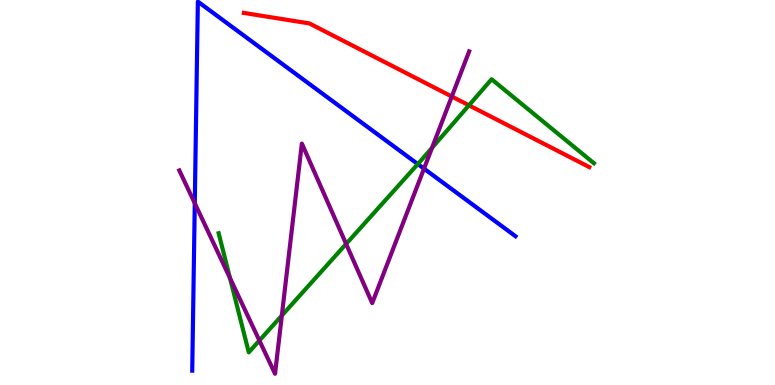[{'lines': ['blue', 'red'], 'intersections': []}, {'lines': ['green', 'red'], 'intersections': [{'x': 6.05, 'y': 7.26}]}, {'lines': ['purple', 'red'], 'intersections': [{'x': 5.83, 'y': 7.49}]}, {'lines': ['blue', 'green'], 'intersections': [{'x': 5.39, 'y': 5.74}]}, {'lines': ['blue', 'purple'], 'intersections': [{'x': 2.51, 'y': 4.72}, {'x': 5.47, 'y': 5.62}]}, {'lines': ['green', 'purple'], 'intersections': [{'x': 2.97, 'y': 2.78}, {'x': 3.35, 'y': 1.15}, {'x': 3.64, 'y': 1.8}, {'x': 4.47, 'y': 3.66}, {'x': 5.57, 'y': 6.16}]}]